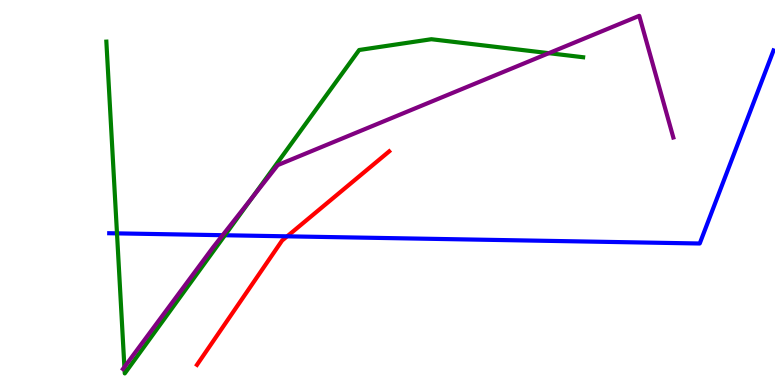[{'lines': ['blue', 'red'], 'intersections': [{'x': 3.71, 'y': 3.86}]}, {'lines': ['green', 'red'], 'intersections': []}, {'lines': ['purple', 'red'], 'intersections': []}, {'lines': ['blue', 'green'], 'intersections': [{'x': 1.51, 'y': 3.94}, {'x': 2.9, 'y': 3.89}]}, {'lines': ['blue', 'purple'], 'intersections': [{'x': 2.87, 'y': 3.89}]}, {'lines': ['green', 'purple'], 'intersections': [{'x': 1.61, 'y': 0.466}, {'x': 3.26, 'y': 4.87}, {'x': 7.08, 'y': 8.62}]}]